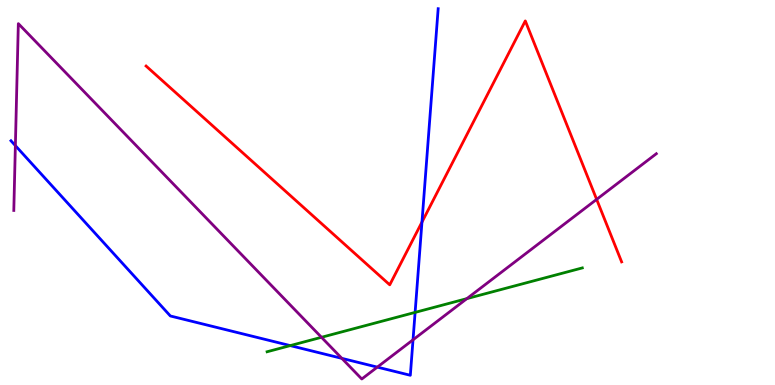[{'lines': ['blue', 'red'], 'intersections': [{'x': 5.44, 'y': 4.23}]}, {'lines': ['green', 'red'], 'intersections': []}, {'lines': ['purple', 'red'], 'intersections': [{'x': 7.7, 'y': 4.82}]}, {'lines': ['blue', 'green'], 'intersections': [{'x': 3.74, 'y': 1.02}, {'x': 5.36, 'y': 1.89}]}, {'lines': ['blue', 'purple'], 'intersections': [{'x': 0.198, 'y': 6.22}, {'x': 4.41, 'y': 0.692}, {'x': 4.87, 'y': 0.464}, {'x': 5.33, 'y': 1.17}]}, {'lines': ['green', 'purple'], 'intersections': [{'x': 4.15, 'y': 1.24}, {'x': 6.02, 'y': 2.24}]}]